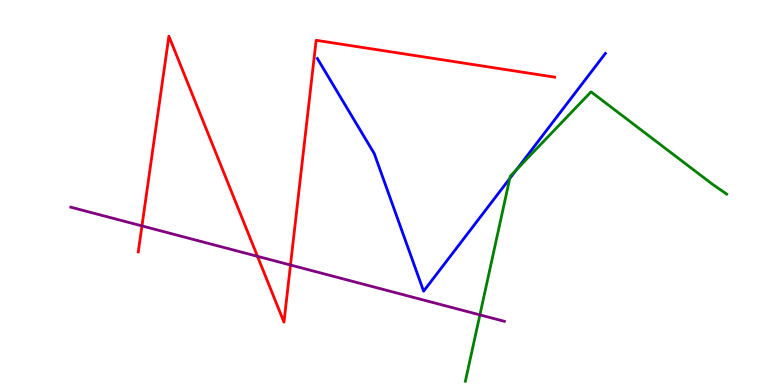[{'lines': ['blue', 'red'], 'intersections': []}, {'lines': ['green', 'red'], 'intersections': []}, {'lines': ['purple', 'red'], 'intersections': [{'x': 1.83, 'y': 4.13}, {'x': 3.32, 'y': 3.34}, {'x': 3.75, 'y': 3.12}]}, {'lines': ['blue', 'green'], 'intersections': [{'x': 6.58, 'y': 5.36}, {'x': 6.66, 'y': 5.59}]}, {'lines': ['blue', 'purple'], 'intersections': []}, {'lines': ['green', 'purple'], 'intersections': [{'x': 6.19, 'y': 1.82}]}]